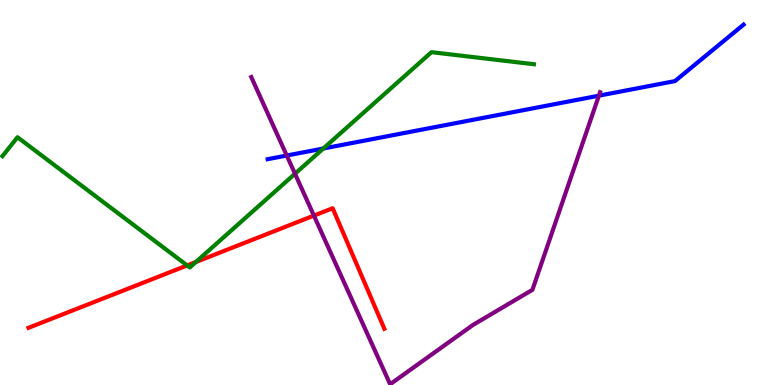[{'lines': ['blue', 'red'], 'intersections': []}, {'lines': ['green', 'red'], 'intersections': [{'x': 2.42, 'y': 3.11}, {'x': 2.53, 'y': 3.19}]}, {'lines': ['purple', 'red'], 'intersections': [{'x': 4.05, 'y': 4.4}]}, {'lines': ['blue', 'green'], 'intersections': [{'x': 4.17, 'y': 6.14}]}, {'lines': ['blue', 'purple'], 'intersections': [{'x': 3.7, 'y': 5.96}, {'x': 7.73, 'y': 7.51}]}, {'lines': ['green', 'purple'], 'intersections': [{'x': 3.81, 'y': 5.49}]}]